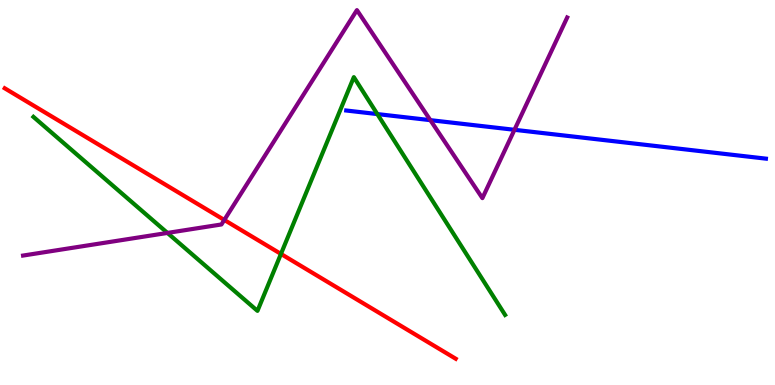[{'lines': ['blue', 'red'], 'intersections': []}, {'lines': ['green', 'red'], 'intersections': [{'x': 3.63, 'y': 3.4}]}, {'lines': ['purple', 'red'], 'intersections': [{'x': 2.89, 'y': 4.29}]}, {'lines': ['blue', 'green'], 'intersections': [{'x': 4.87, 'y': 7.04}]}, {'lines': ['blue', 'purple'], 'intersections': [{'x': 5.55, 'y': 6.88}, {'x': 6.64, 'y': 6.63}]}, {'lines': ['green', 'purple'], 'intersections': [{'x': 2.16, 'y': 3.95}]}]